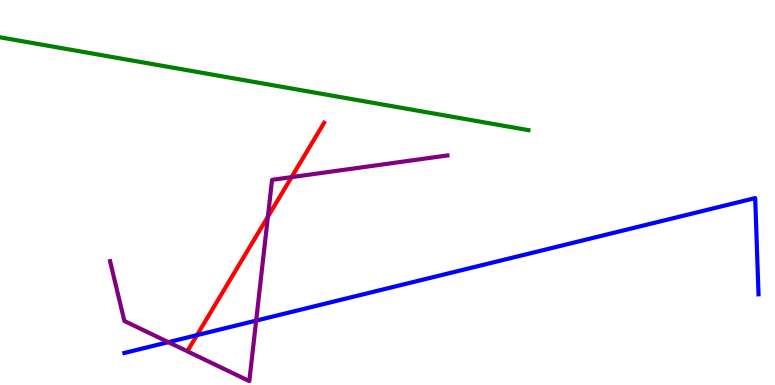[{'lines': ['blue', 'red'], 'intersections': [{'x': 2.54, 'y': 1.3}]}, {'lines': ['green', 'red'], 'intersections': []}, {'lines': ['purple', 'red'], 'intersections': [{'x': 3.46, 'y': 4.37}, {'x': 3.76, 'y': 5.4}]}, {'lines': ['blue', 'green'], 'intersections': []}, {'lines': ['blue', 'purple'], 'intersections': [{'x': 2.17, 'y': 1.11}, {'x': 3.31, 'y': 1.67}]}, {'lines': ['green', 'purple'], 'intersections': []}]